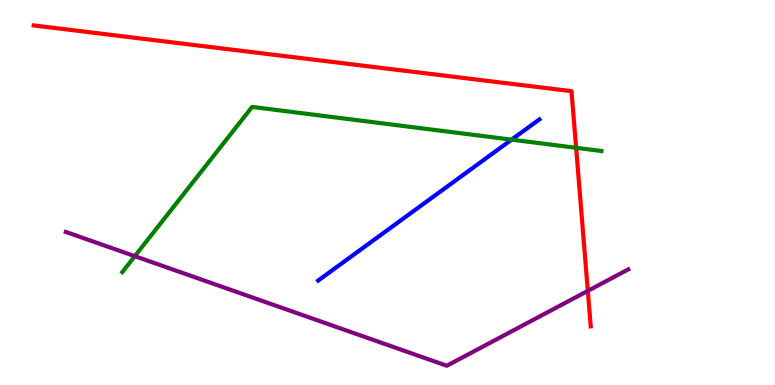[{'lines': ['blue', 'red'], 'intersections': []}, {'lines': ['green', 'red'], 'intersections': [{'x': 7.43, 'y': 6.16}]}, {'lines': ['purple', 'red'], 'intersections': [{'x': 7.58, 'y': 2.44}]}, {'lines': ['blue', 'green'], 'intersections': [{'x': 6.6, 'y': 6.37}]}, {'lines': ['blue', 'purple'], 'intersections': []}, {'lines': ['green', 'purple'], 'intersections': [{'x': 1.74, 'y': 3.35}]}]